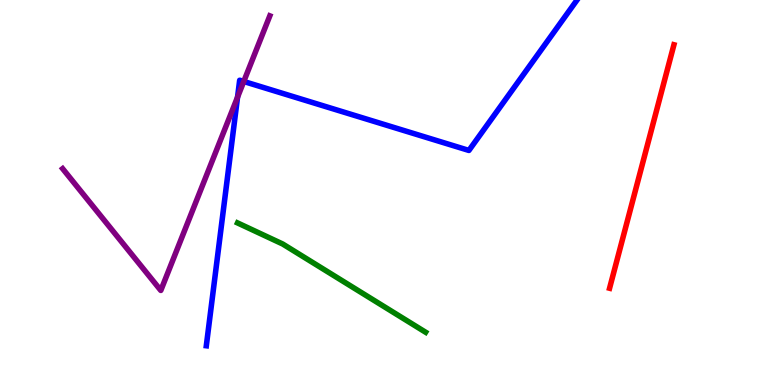[{'lines': ['blue', 'red'], 'intersections': []}, {'lines': ['green', 'red'], 'intersections': []}, {'lines': ['purple', 'red'], 'intersections': []}, {'lines': ['blue', 'green'], 'intersections': []}, {'lines': ['blue', 'purple'], 'intersections': [{'x': 3.07, 'y': 7.48}, {'x': 3.15, 'y': 7.88}]}, {'lines': ['green', 'purple'], 'intersections': []}]